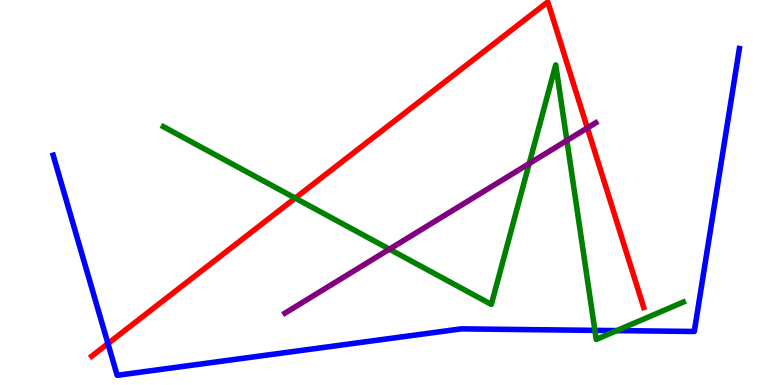[{'lines': ['blue', 'red'], 'intersections': [{'x': 1.39, 'y': 1.08}]}, {'lines': ['green', 'red'], 'intersections': [{'x': 3.81, 'y': 4.85}]}, {'lines': ['purple', 'red'], 'intersections': [{'x': 7.58, 'y': 6.68}]}, {'lines': ['blue', 'green'], 'intersections': [{'x': 7.68, 'y': 1.42}, {'x': 7.96, 'y': 1.41}]}, {'lines': ['blue', 'purple'], 'intersections': []}, {'lines': ['green', 'purple'], 'intersections': [{'x': 5.02, 'y': 3.53}, {'x': 6.83, 'y': 5.75}, {'x': 7.31, 'y': 6.35}]}]